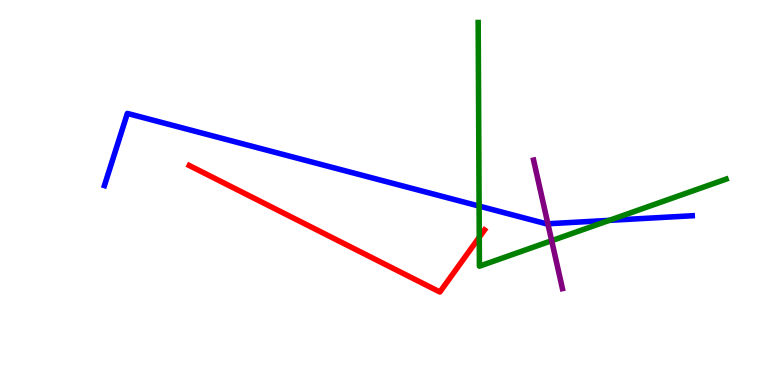[{'lines': ['blue', 'red'], 'intersections': []}, {'lines': ['green', 'red'], 'intersections': [{'x': 6.18, 'y': 3.84}]}, {'lines': ['purple', 'red'], 'intersections': []}, {'lines': ['blue', 'green'], 'intersections': [{'x': 6.18, 'y': 4.65}, {'x': 7.86, 'y': 4.28}]}, {'lines': ['blue', 'purple'], 'intersections': [{'x': 7.07, 'y': 4.19}]}, {'lines': ['green', 'purple'], 'intersections': [{'x': 7.12, 'y': 3.75}]}]